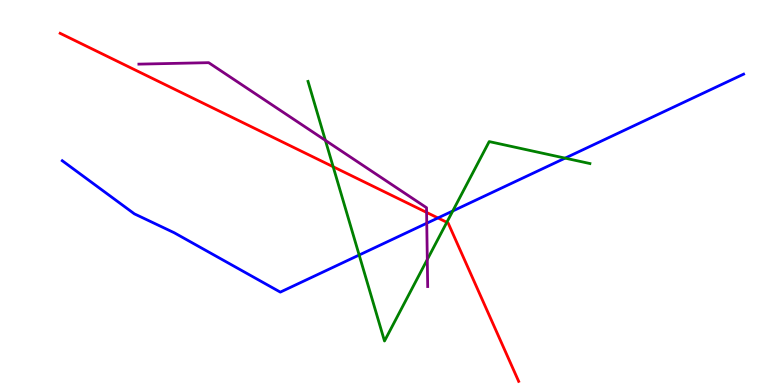[{'lines': ['blue', 'red'], 'intersections': [{'x': 5.65, 'y': 4.34}]}, {'lines': ['green', 'red'], 'intersections': [{'x': 4.3, 'y': 5.67}, {'x': 5.77, 'y': 4.23}]}, {'lines': ['purple', 'red'], 'intersections': [{'x': 5.5, 'y': 4.48}]}, {'lines': ['blue', 'green'], 'intersections': [{'x': 4.63, 'y': 3.38}, {'x': 5.84, 'y': 4.52}, {'x': 7.29, 'y': 5.89}]}, {'lines': ['blue', 'purple'], 'intersections': [{'x': 5.51, 'y': 4.2}]}, {'lines': ['green', 'purple'], 'intersections': [{'x': 4.2, 'y': 6.35}, {'x': 5.51, 'y': 3.26}]}]